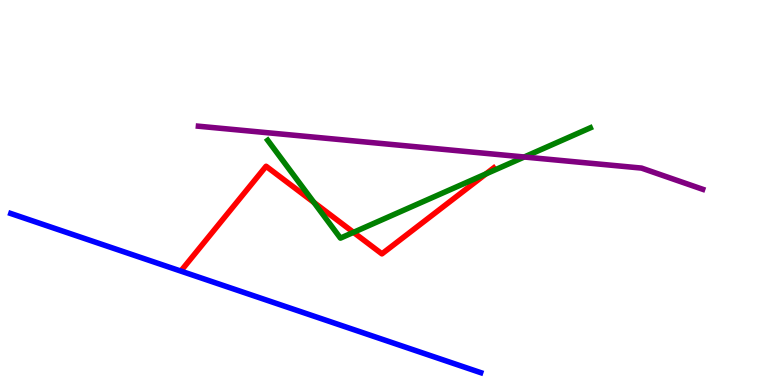[{'lines': ['blue', 'red'], 'intersections': []}, {'lines': ['green', 'red'], 'intersections': [{'x': 4.05, 'y': 4.74}, {'x': 4.56, 'y': 3.96}, {'x': 6.27, 'y': 5.48}]}, {'lines': ['purple', 'red'], 'intersections': []}, {'lines': ['blue', 'green'], 'intersections': []}, {'lines': ['blue', 'purple'], 'intersections': []}, {'lines': ['green', 'purple'], 'intersections': [{'x': 6.76, 'y': 5.92}]}]